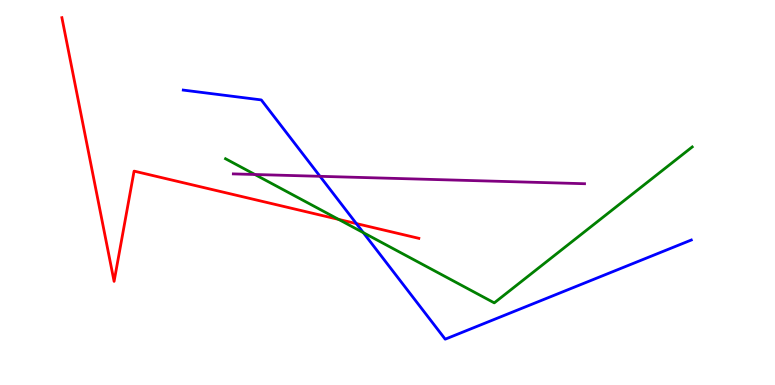[{'lines': ['blue', 'red'], 'intersections': [{'x': 4.6, 'y': 4.19}]}, {'lines': ['green', 'red'], 'intersections': [{'x': 4.37, 'y': 4.3}]}, {'lines': ['purple', 'red'], 'intersections': []}, {'lines': ['blue', 'green'], 'intersections': [{'x': 4.69, 'y': 3.96}]}, {'lines': ['blue', 'purple'], 'intersections': [{'x': 4.13, 'y': 5.42}]}, {'lines': ['green', 'purple'], 'intersections': [{'x': 3.29, 'y': 5.47}]}]